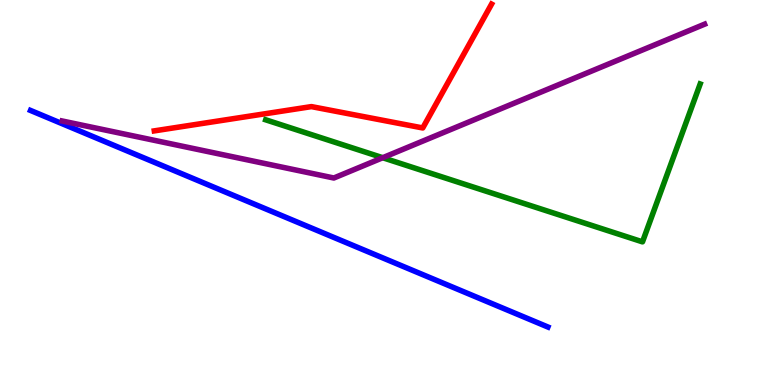[{'lines': ['blue', 'red'], 'intersections': []}, {'lines': ['green', 'red'], 'intersections': []}, {'lines': ['purple', 'red'], 'intersections': []}, {'lines': ['blue', 'green'], 'intersections': []}, {'lines': ['blue', 'purple'], 'intersections': []}, {'lines': ['green', 'purple'], 'intersections': [{'x': 4.94, 'y': 5.9}]}]